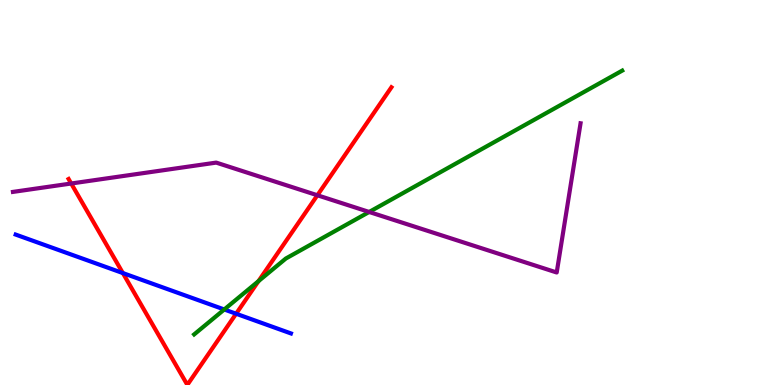[{'lines': ['blue', 'red'], 'intersections': [{'x': 1.59, 'y': 2.91}, {'x': 3.05, 'y': 1.85}]}, {'lines': ['green', 'red'], 'intersections': [{'x': 3.33, 'y': 2.7}]}, {'lines': ['purple', 'red'], 'intersections': [{'x': 0.919, 'y': 5.23}, {'x': 4.1, 'y': 4.93}]}, {'lines': ['blue', 'green'], 'intersections': [{'x': 2.89, 'y': 1.96}]}, {'lines': ['blue', 'purple'], 'intersections': []}, {'lines': ['green', 'purple'], 'intersections': [{'x': 4.76, 'y': 4.49}]}]